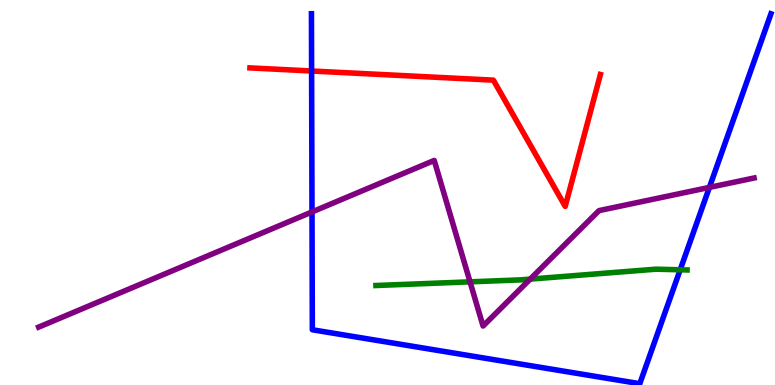[{'lines': ['blue', 'red'], 'intersections': [{'x': 4.02, 'y': 8.16}]}, {'lines': ['green', 'red'], 'intersections': []}, {'lines': ['purple', 'red'], 'intersections': []}, {'lines': ['blue', 'green'], 'intersections': [{'x': 8.78, 'y': 2.99}]}, {'lines': ['blue', 'purple'], 'intersections': [{'x': 4.03, 'y': 4.5}, {'x': 9.15, 'y': 5.13}]}, {'lines': ['green', 'purple'], 'intersections': [{'x': 6.06, 'y': 2.68}, {'x': 6.84, 'y': 2.75}]}]